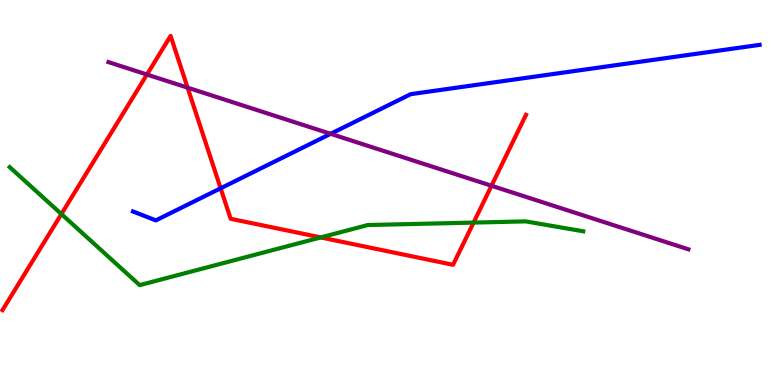[{'lines': ['blue', 'red'], 'intersections': [{'x': 2.85, 'y': 5.11}]}, {'lines': ['green', 'red'], 'intersections': [{'x': 0.792, 'y': 4.44}, {'x': 4.14, 'y': 3.83}, {'x': 6.11, 'y': 4.22}]}, {'lines': ['purple', 'red'], 'intersections': [{'x': 1.9, 'y': 8.06}, {'x': 2.42, 'y': 7.72}, {'x': 6.34, 'y': 5.18}]}, {'lines': ['blue', 'green'], 'intersections': []}, {'lines': ['blue', 'purple'], 'intersections': [{'x': 4.27, 'y': 6.52}]}, {'lines': ['green', 'purple'], 'intersections': []}]